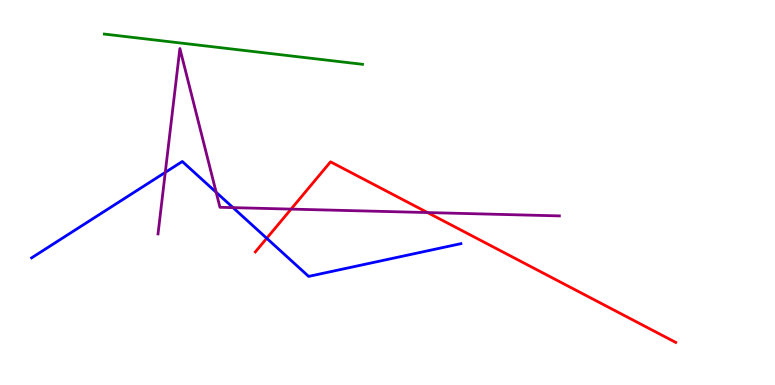[{'lines': ['blue', 'red'], 'intersections': [{'x': 3.44, 'y': 3.81}]}, {'lines': ['green', 'red'], 'intersections': []}, {'lines': ['purple', 'red'], 'intersections': [{'x': 3.76, 'y': 4.57}, {'x': 5.52, 'y': 4.48}]}, {'lines': ['blue', 'green'], 'intersections': []}, {'lines': ['blue', 'purple'], 'intersections': [{'x': 2.13, 'y': 5.52}, {'x': 2.79, 'y': 5.01}, {'x': 3.01, 'y': 4.61}]}, {'lines': ['green', 'purple'], 'intersections': []}]